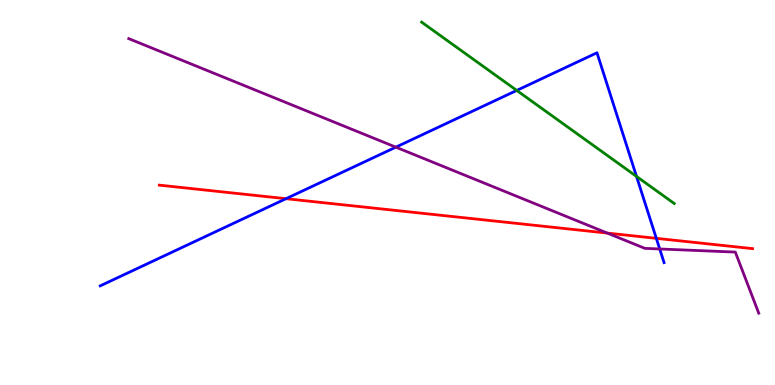[{'lines': ['blue', 'red'], 'intersections': [{'x': 3.69, 'y': 4.84}, {'x': 8.47, 'y': 3.81}]}, {'lines': ['green', 'red'], 'intersections': []}, {'lines': ['purple', 'red'], 'intersections': [{'x': 7.84, 'y': 3.95}]}, {'lines': ['blue', 'green'], 'intersections': [{'x': 6.67, 'y': 7.65}, {'x': 8.21, 'y': 5.42}]}, {'lines': ['blue', 'purple'], 'intersections': [{'x': 5.11, 'y': 6.18}, {'x': 8.51, 'y': 3.53}]}, {'lines': ['green', 'purple'], 'intersections': []}]